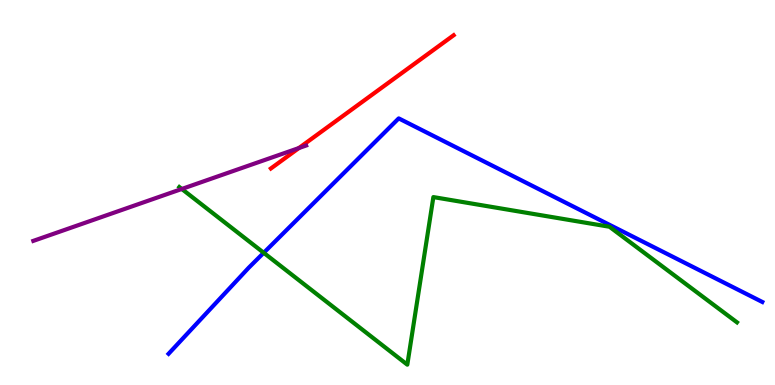[{'lines': ['blue', 'red'], 'intersections': []}, {'lines': ['green', 'red'], 'intersections': []}, {'lines': ['purple', 'red'], 'intersections': [{'x': 3.86, 'y': 6.16}]}, {'lines': ['blue', 'green'], 'intersections': [{'x': 3.4, 'y': 3.43}]}, {'lines': ['blue', 'purple'], 'intersections': []}, {'lines': ['green', 'purple'], 'intersections': [{'x': 2.35, 'y': 5.09}]}]